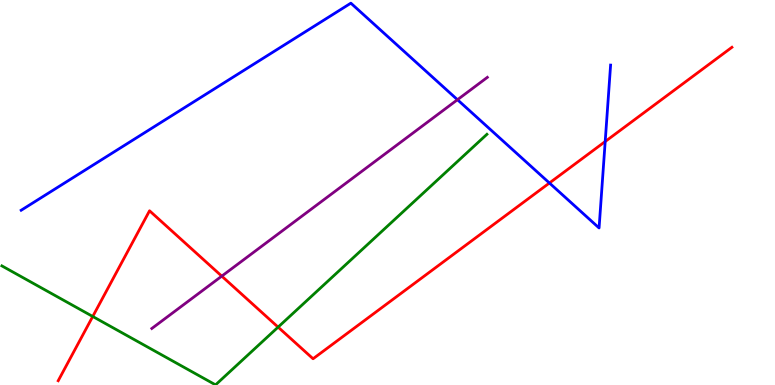[{'lines': ['blue', 'red'], 'intersections': [{'x': 7.09, 'y': 5.25}, {'x': 7.81, 'y': 6.32}]}, {'lines': ['green', 'red'], 'intersections': [{'x': 1.2, 'y': 1.78}, {'x': 3.59, 'y': 1.5}]}, {'lines': ['purple', 'red'], 'intersections': [{'x': 2.86, 'y': 2.83}]}, {'lines': ['blue', 'green'], 'intersections': []}, {'lines': ['blue', 'purple'], 'intersections': [{'x': 5.9, 'y': 7.41}]}, {'lines': ['green', 'purple'], 'intersections': []}]